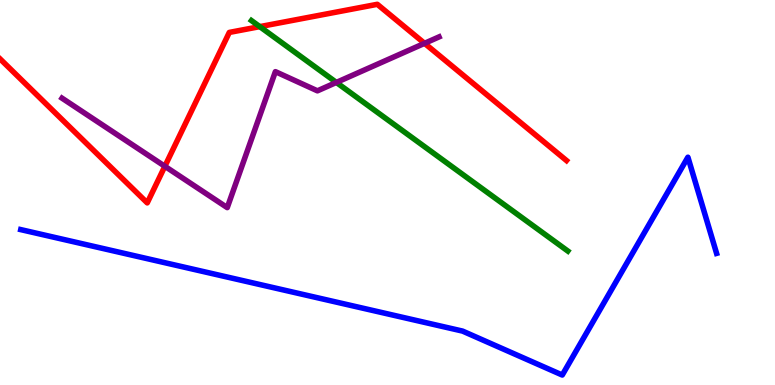[{'lines': ['blue', 'red'], 'intersections': []}, {'lines': ['green', 'red'], 'intersections': [{'x': 3.35, 'y': 9.31}]}, {'lines': ['purple', 'red'], 'intersections': [{'x': 2.13, 'y': 5.68}, {'x': 5.48, 'y': 8.87}]}, {'lines': ['blue', 'green'], 'intersections': []}, {'lines': ['blue', 'purple'], 'intersections': []}, {'lines': ['green', 'purple'], 'intersections': [{'x': 4.34, 'y': 7.86}]}]